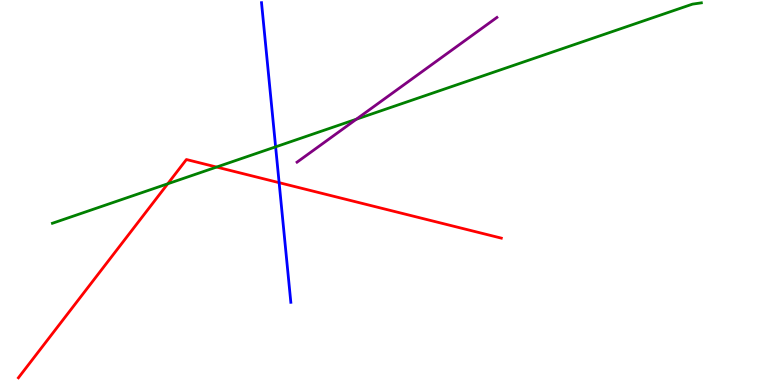[{'lines': ['blue', 'red'], 'intersections': [{'x': 3.6, 'y': 5.26}]}, {'lines': ['green', 'red'], 'intersections': [{'x': 2.16, 'y': 5.23}, {'x': 2.79, 'y': 5.66}]}, {'lines': ['purple', 'red'], 'intersections': []}, {'lines': ['blue', 'green'], 'intersections': [{'x': 3.56, 'y': 6.19}]}, {'lines': ['blue', 'purple'], 'intersections': []}, {'lines': ['green', 'purple'], 'intersections': [{'x': 4.6, 'y': 6.9}]}]